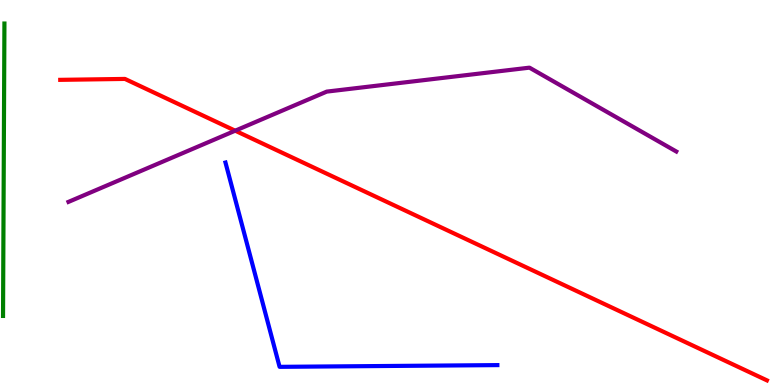[{'lines': ['blue', 'red'], 'intersections': []}, {'lines': ['green', 'red'], 'intersections': []}, {'lines': ['purple', 'red'], 'intersections': [{'x': 3.03, 'y': 6.61}]}, {'lines': ['blue', 'green'], 'intersections': []}, {'lines': ['blue', 'purple'], 'intersections': []}, {'lines': ['green', 'purple'], 'intersections': []}]